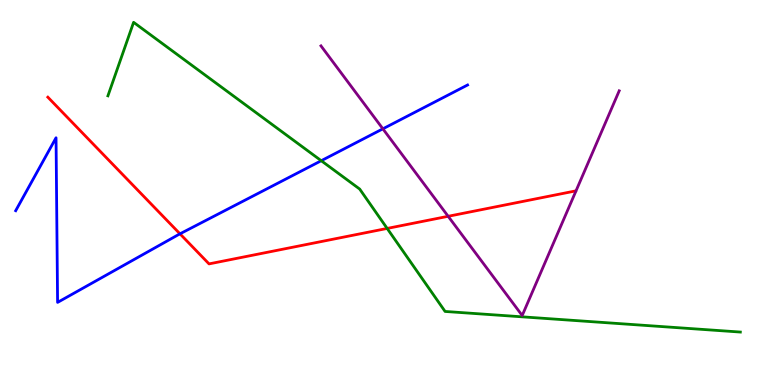[{'lines': ['blue', 'red'], 'intersections': [{'x': 2.32, 'y': 3.93}]}, {'lines': ['green', 'red'], 'intersections': [{'x': 5.0, 'y': 4.07}]}, {'lines': ['purple', 'red'], 'intersections': [{'x': 5.78, 'y': 4.38}]}, {'lines': ['blue', 'green'], 'intersections': [{'x': 4.15, 'y': 5.83}]}, {'lines': ['blue', 'purple'], 'intersections': [{'x': 4.94, 'y': 6.65}]}, {'lines': ['green', 'purple'], 'intersections': []}]